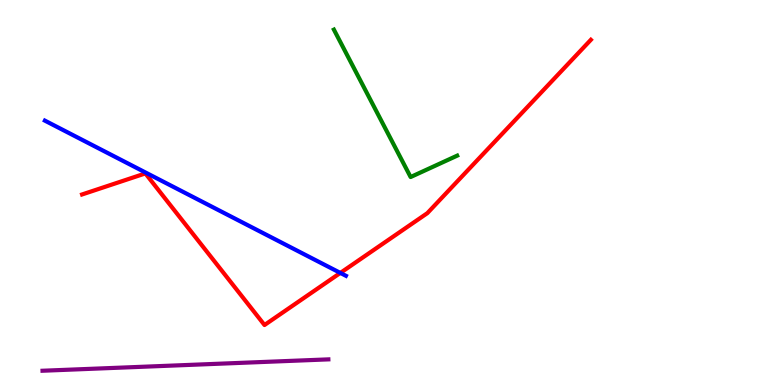[{'lines': ['blue', 'red'], 'intersections': [{'x': 4.39, 'y': 2.91}]}, {'lines': ['green', 'red'], 'intersections': []}, {'lines': ['purple', 'red'], 'intersections': []}, {'lines': ['blue', 'green'], 'intersections': []}, {'lines': ['blue', 'purple'], 'intersections': []}, {'lines': ['green', 'purple'], 'intersections': []}]